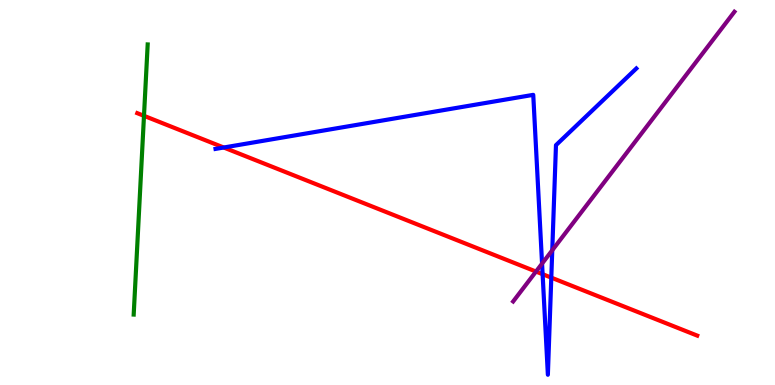[{'lines': ['blue', 'red'], 'intersections': [{'x': 2.89, 'y': 6.17}, {'x': 7.0, 'y': 2.88}, {'x': 7.11, 'y': 2.79}]}, {'lines': ['green', 'red'], 'intersections': [{'x': 1.86, 'y': 6.99}]}, {'lines': ['purple', 'red'], 'intersections': [{'x': 6.92, 'y': 2.95}]}, {'lines': ['blue', 'green'], 'intersections': []}, {'lines': ['blue', 'purple'], 'intersections': [{'x': 6.99, 'y': 3.15}, {'x': 7.13, 'y': 3.5}]}, {'lines': ['green', 'purple'], 'intersections': []}]